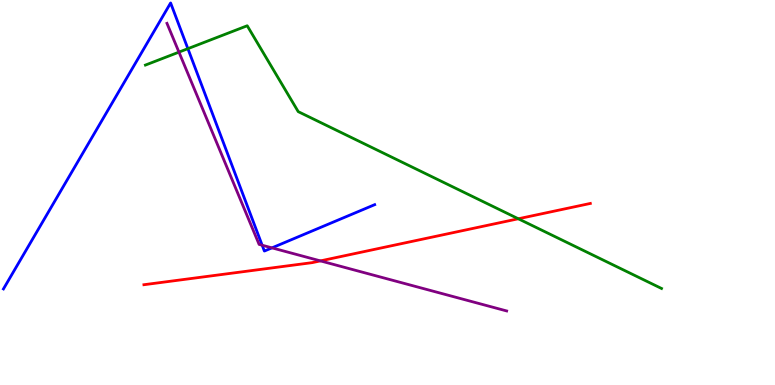[{'lines': ['blue', 'red'], 'intersections': []}, {'lines': ['green', 'red'], 'intersections': [{'x': 6.69, 'y': 4.32}]}, {'lines': ['purple', 'red'], 'intersections': [{'x': 4.13, 'y': 3.22}]}, {'lines': ['blue', 'green'], 'intersections': [{'x': 2.42, 'y': 8.74}]}, {'lines': ['blue', 'purple'], 'intersections': [{'x': 3.38, 'y': 3.63}, {'x': 3.51, 'y': 3.56}]}, {'lines': ['green', 'purple'], 'intersections': [{'x': 2.31, 'y': 8.65}]}]